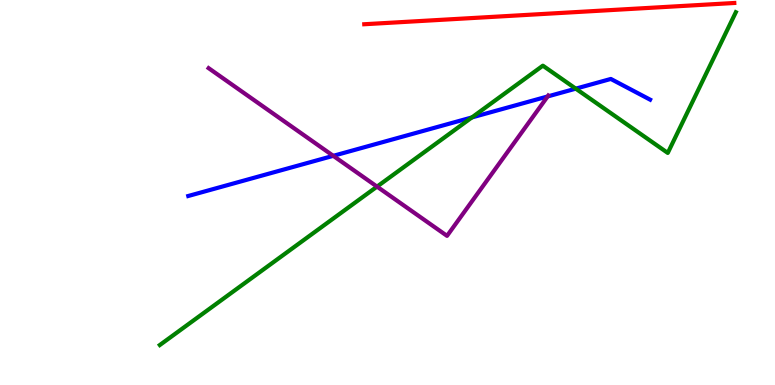[{'lines': ['blue', 'red'], 'intersections': []}, {'lines': ['green', 'red'], 'intersections': []}, {'lines': ['purple', 'red'], 'intersections': []}, {'lines': ['blue', 'green'], 'intersections': [{'x': 6.09, 'y': 6.95}, {'x': 7.43, 'y': 7.7}]}, {'lines': ['blue', 'purple'], 'intersections': [{'x': 4.3, 'y': 5.95}, {'x': 7.07, 'y': 7.49}]}, {'lines': ['green', 'purple'], 'intersections': [{'x': 4.86, 'y': 5.15}]}]